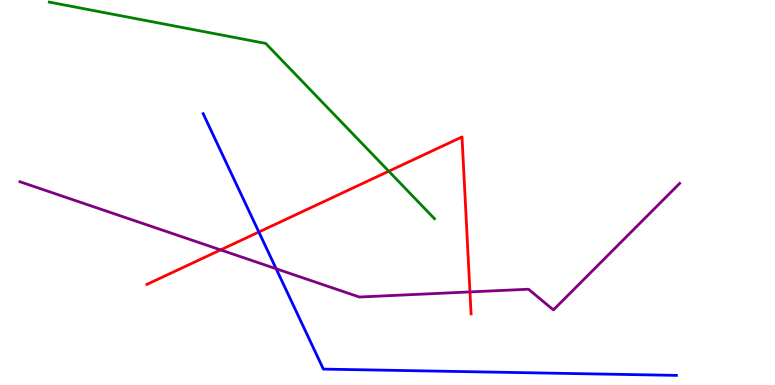[{'lines': ['blue', 'red'], 'intersections': [{'x': 3.34, 'y': 3.97}]}, {'lines': ['green', 'red'], 'intersections': [{'x': 5.02, 'y': 5.55}]}, {'lines': ['purple', 'red'], 'intersections': [{'x': 2.85, 'y': 3.51}, {'x': 6.06, 'y': 2.42}]}, {'lines': ['blue', 'green'], 'intersections': []}, {'lines': ['blue', 'purple'], 'intersections': [{'x': 3.56, 'y': 3.02}]}, {'lines': ['green', 'purple'], 'intersections': []}]